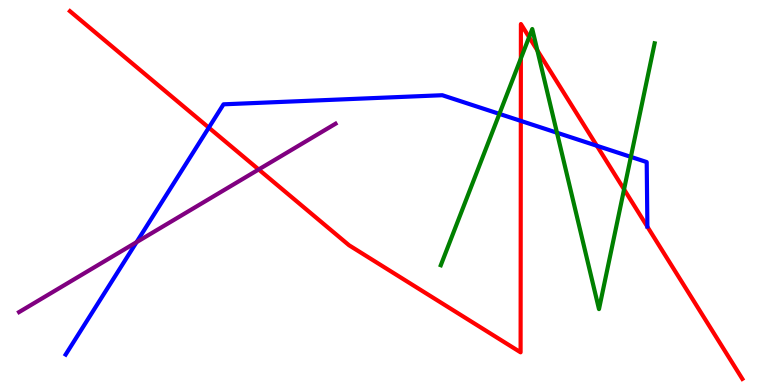[{'lines': ['blue', 'red'], 'intersections': [{'x': 2.69, 'y': 6.68}, {'x': 6.72, 'y': 6.86}, {'x': 7.7, 'y': 6.21}]}, {'lines': ['green', 'red'], 'intersections': [{'x': 6.72, 'y': 8.48}, {'x': 6.83, 'y': 9.03}, {'x': 6.93, 'y': 8.69}, {'x': 8.05, 'y': 5.08}]}, {'lines': ['purple', 'red'], 'intersections': [{'x': 3.34, 'y': 5.6}]}, {'lines': ['blue', 'green'], 'intersections': [{'x': 6.44, 'y': 7.04}, {'x': 7.19, 'y': 6.55}, {'x': 8.14, 'y': 5.93}]}, {'lines': ['blue', 'purple'], 'intersections': [{'x': 1.76, 'y': 3.71}]}, {'lines': ['green', 'purple'], 'intersections': []}]